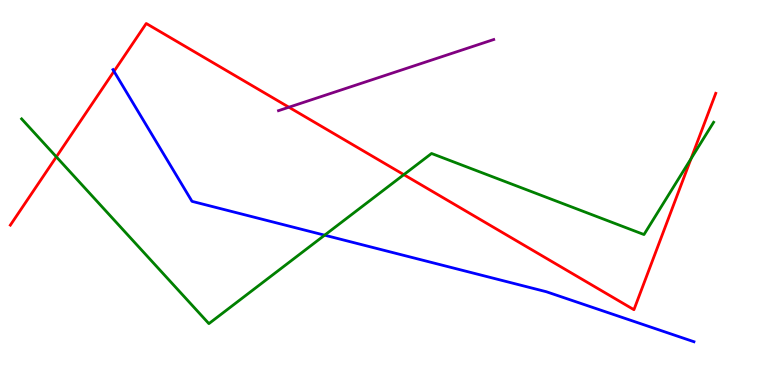[{'lines': ['blue', 'red'], 'intersections': [{'x': 1.47, 'y': 8.15}]}, {'lines': ['green', 'red'], 'intersections': [{'x': 0.727, 'y': 5.93}, {'x': 5.21, 'y': 5.46}, {'x': 8.92, 'y': 5.88}]}, {'lines': ['purple', 'red'], 'intersections': [{'x': 3.73, 'y': 7.21}]}, {'lines': ['blue', 'green'], 'intersections': [{'x': 4.19, 'y': 3.89}]}, {'lines': ['blue', 'purple'], 'intersections': []}, {'lines': ['green', 'purple'], 'intersections': []}]